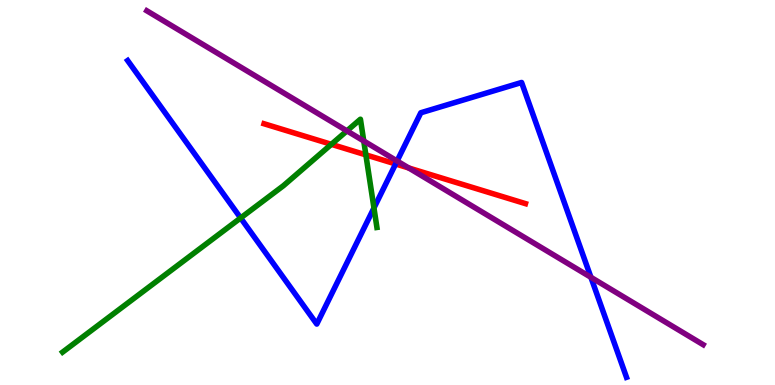[{'lines': ['blue', 'red'], 'intersections': [{'x': 5.1, 'y': 5.74}]}, {'lines': ['green', 'red'], 'intersections': [{'x': 4.28, 'y': 6.25}, {'x': 4.72, 'y': 5.98}]}, {'lines': ['purple', 'red'], 'intersections': [{'x': 5.27, 'y': 5.64}]}, {'lines': ['blue', 'green'], 'intersections': [{'x': 3.1, 'y': 4.34}, {'x': 4.83, 'y': 4.6}]}, {'lines': ['blue', 'purple'], 'intersections': [{'x': 5.12, 'y': 5.82}, {'x': 7.62, 'y': 2.8}]}, {'lines': ['green', 'purple'], 'intersections': [{'x': 4.48, 'y': 6.6}, {'x': 4.69, 'y': 6.34}]}]